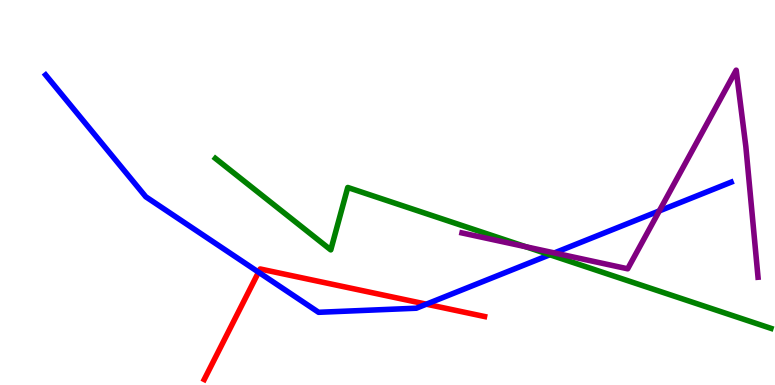[{'lines': ['blue', 'red'], 'intersections': [{'x': 3.34, 'y': 2.93}, {'x': 5.5, 'y': 2.1}]}, {'lines': ['green', 'red'], 'intersections': []}, {'lines': ['purple', 'red'], 'intersections': []}, {'lines': ['blue', 'green'], 'intersections': [{'x': 7.09, 'y': 3.38}]}, {'lines': ['blue', 'purple'], 'intersections': [{'x': 7.15, 'y': 3.43}, {'x': 8.51, 'y': 4.52}]}, {'lines': ['green', 'purple'], 'intersections': [{'x': 6.78, 'y': 3.59}]}]